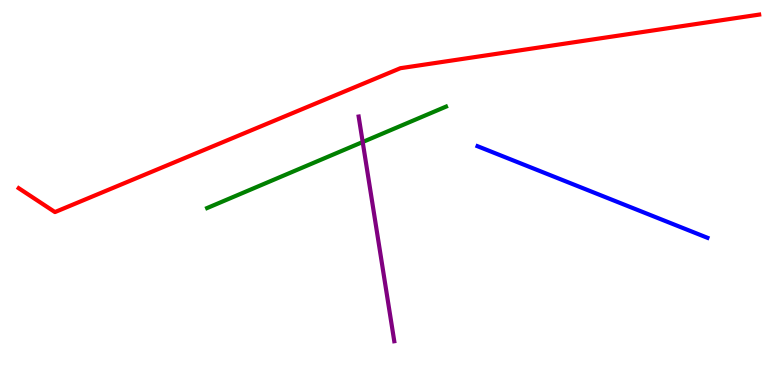[{'lines': ['blue', 'red'], 'intersections': []}, {'lines': ['green', 'red'], 'intersections': []}, {'lines': ['purple', 'red'], 'intersections': []}, {'lines': ['blue', 'green'], 'intersections': []}, {'lines': ['blue', 'purple'], 'intersections': []}, {'lines': ['green', 'purple'], 'intersections': [{'x': 4.68, 'y': 6.31}]}]